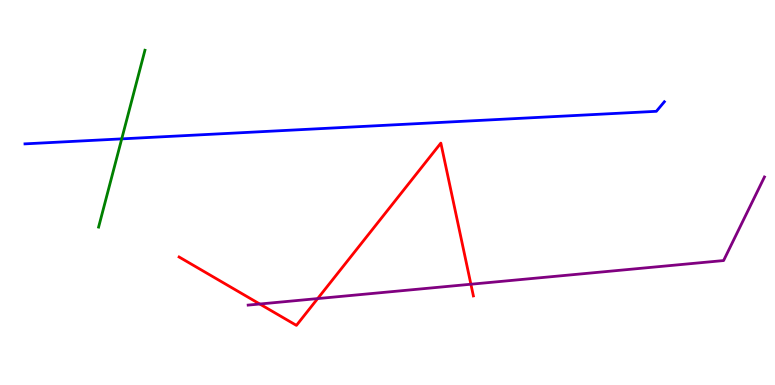[{'lines': ['blue', 'red'], 'intersections': []}, {'lines': ['green', 'red'], 'intersections': []}, {'lines': ['purple', 'red'], 'intersections': [{'x': 3.35, 'y': 2.1}, {'x': 4.1, 'y': 2.24}, {'x': 6.08, 'y': 2.62}]}, {'lines': ['blue', 'green'], 'intersections': [{'x': 1.57, 'y': 6.39}]}, {'lines': ['blue', 'purple'], 'intersections': []}, {'lines': ['green', 'purple'], 'intersections': []}]